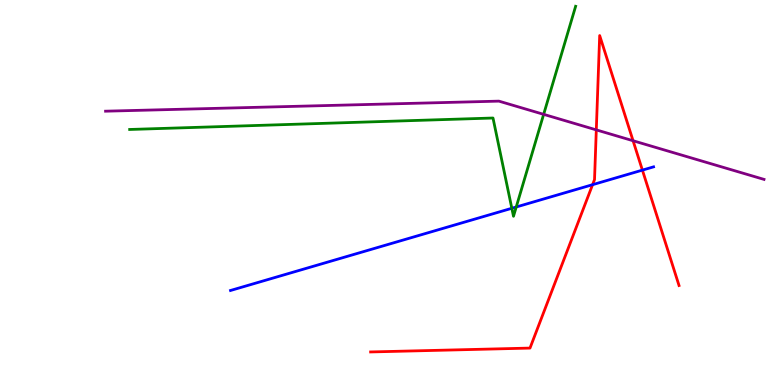[{'lines': ['blue', 'red'], 'intersections': [{'x': 7.65, 'y': 5.2}, {'x': 8.29, 'y': 5.58}]}, {'lines': ['green', 'red'], 'intersections': []}, {'lines': ['purple', 'red'], 'intersections': [{'x': 7.69, 'y': 6.63}, {'x': 8.17, 'y': 6.34}]}, {'lines': ['blue', 'green'], 'intersections': [{'x': 6.6, 'y': 4.59}, {'x': 6.66, 'y': 4.62}]}, {'lines': ['blue', 'purple'], 'intersections': []}, {'lines': ['green', 'purple'], 'intersections': [{'x': 7.01, 'y': 7.03}]}]